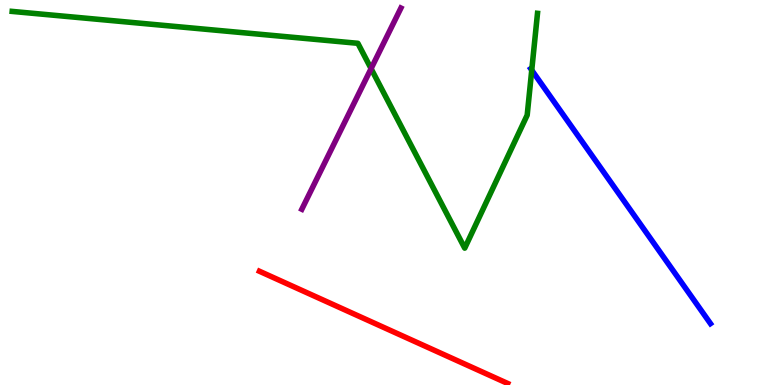[{'lines': ['blue', 'red'], 'intersections': []}, {'lines': ['green', 'red'], 'intersections': []}, {'lines': ['purple', 'red'], 'intersections': []}, {'lines': ['blue', 'green'], 'intersections': [{'x': 6.86, 'y': 8.18}]}, {'lines': ['blue', 'purple'], 'intersections': []}, {'lines': ['green', 'purple'], 'intersections': [{'x': 4.79, 'y': 8.22}]}]